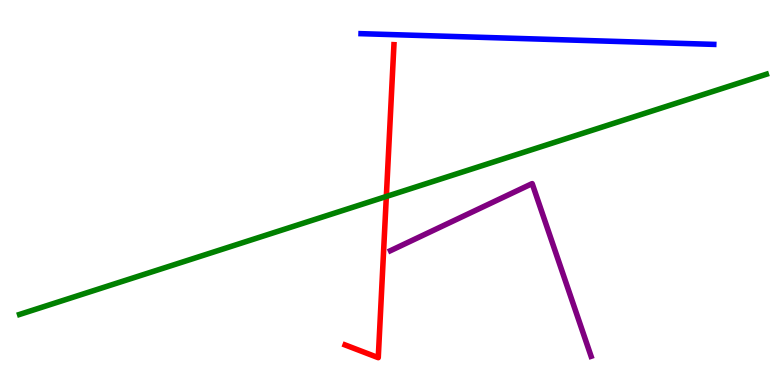[{'lines': ['blue', 'red'], 'intersections': []}, {'lines': ['green', 'red'], 'intersections': [{'x': 4.98, 'y': 4.9}]}, {'lines': ['purple', 'red'], 'intersections': []}, {'lines': ['blue', 'green'], 'intersections': []}, {'lines': ['blue', 'purple'], 'intersections': []}, {'lines': ['green', 'purple'], 'intersections': []}]